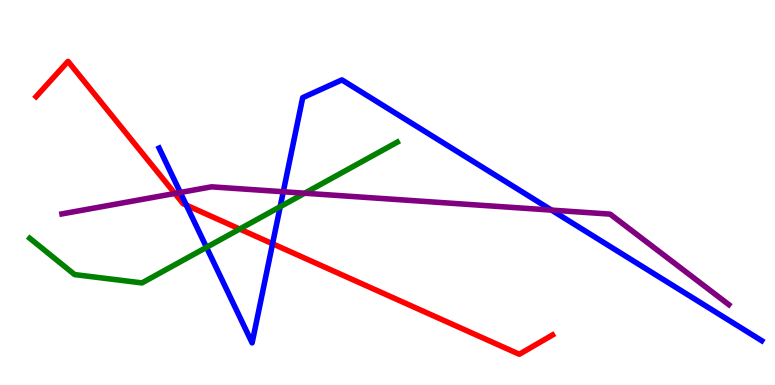[{'lines': ['blue', 'red'], 'intersections': [{'x': 2.4, 'y': 4.67}, {'x': 3.52, 'y': 3.67}]}, {'lines': ['green', 'red'], 'intersections': [{'x': 3.09, 'y': 4.05}]}, {'lines': ['purple', 'red'], 'intersections': [{'x': 2.26, 'y': 4.98}]}, {'lines': ['blue', 'green'], 'intersections': [{'x': 2.66, 'y': 3.58}, {'x': 3.62, 'y': 4.63}]}, {'lines': ['blue', 'purple'], 'intersections': [{'x': 2.33, 'y': 5.0}, {'x': 3.66, 'y': 5.02}, {'x': 7.12, 'y': 4.54}]}, {'lines': ['green', 'purple'], 'intersections': [{'x': 3.93, 'y': 4.98}]}]